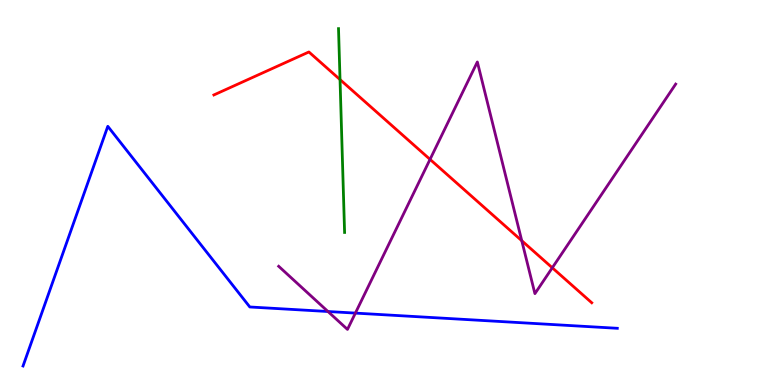[{'lines': ['blue', 'red'], 'intersections': []}, {'lines': ['green', 'red'], 'intersections': [{'x': 4.39, 'y': 7.93}]}, {'lines': ['purple', 'red'], 'intersections': [{'x': 5.55, 'y': 5.86}, {'x': 6.73, 'y': 3.75}, {'x': 7.13, 'y': 3.04}]}, {'lines': ['blue', 'green'], 'intersections': []}, {'lines': ['blue', 'purple'], 'intersections': [{'x': 4.23, 'y': 1.91}, {'x': 4.59, 'y': 1.87}]}, {'lines': ['green', 'purple'], 'intersections': []}]